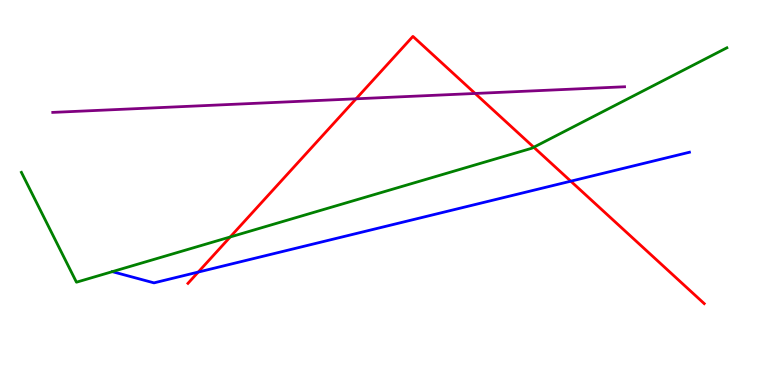[{'lines': ['blue', 'red'], 'intersections': [{'x': 2.56, 'y': 2.93}, {'x': 7.36, 'y': 5.29}]}, {'lines': ['green', 'red'], 'intersections': [{'x': 2.97, 'y': 3.84}, {'x': 6.89, 'y': 6.18}]}, {'lines': ['purple', 'red'], 'intersections': [{'x': 4.59, 'y': 7.43}, {'x': 6.13, 'y': 7.57}]}, {'lines': ['blue', 'green'], 'intersections': []}, {'lines': ['blue', 'purple'], 'intersections': []}, {'lines': ['green', 'purple'], 'intersections': []}]